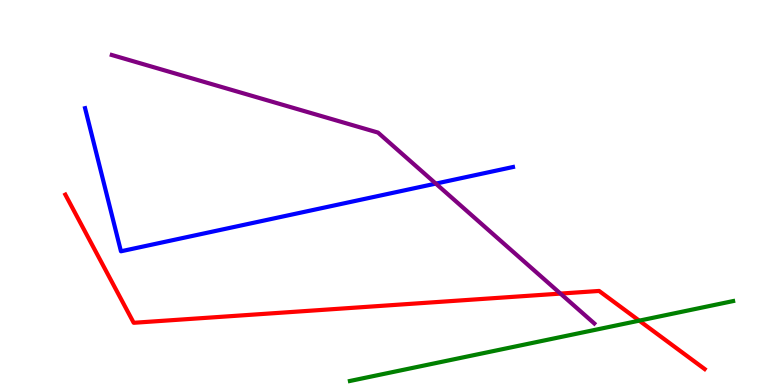[{'lines': ['blue', 'red'], 'intersections': []}, {'lines': ['green', 'red'], 'intersections': [{'x': 8.25, 'y': 1.67}]}, {'lines': ['purple', 'red'], 'intersections': [{'x': 7.23, 'y': 2.37}]}, {'lines': ['blue', 'green'], 'intersections': []}, {'lines': ['blue', 'purple'], 'intersections': [{'x': 5.62, 'y': 5.23}]}, {'lines': ['green', 'purple'], 'intersections': []}]